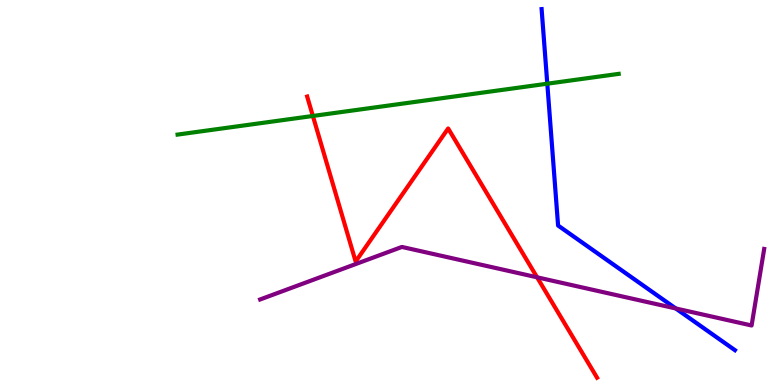[{'lines': ['blue', 'red'], 'intersections': []}, {'lines': ['green', 'red'], 'intersections': [{'x': 4.04, 'y': 6.99}]}, {'lines': ['purple', 'red'], 'intersections': [{'x': 6.93, 'y': 2.8}]}, {'lines': ['blue', 'green'], 'intersections': [{'x': 7.06, 'y': 7.83}]}, {'lines': ['blue', 'purple'], 'intersections': [{'x': 8.72, 'y': 1.99}]}, {'lines': ['green', 'purple'], 'intersections': []}]